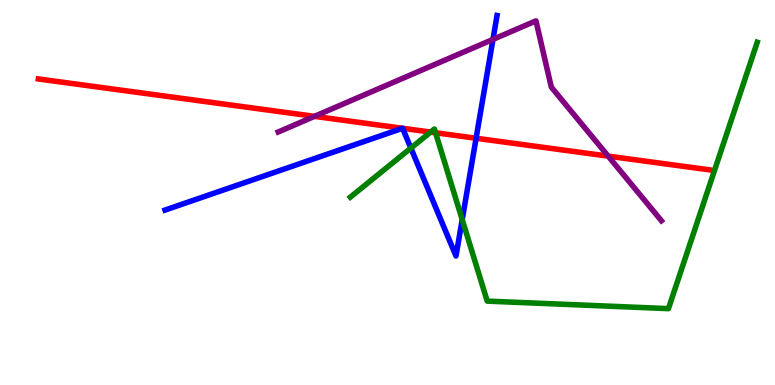[{'lines': ['blue', 'red'], 'intersections': [{'x': 5.19, 'y': 6.67}, {'x': 5.19, 'y': 6.67}, {'x': 6.14, 'y': 6.41}]}, {'lines': ['green', 'red'], 'intersections': [{'x': 5.56, 'y': 6.57}, {'x': 5.62, 'y': 6.55}]}, {'lines': ['purple', 'red'], 'intersections': [{'x': 4.06, 'y': 6.98}, {'x': 7.85, 'y': 5.94}]}, {'lines': ['blue', 'green'], 'intersections': [{'x': 5.3, 'y': 6.15}, {'x': 5.96, 'y': 4.3}]}, {'lines': ['blue', 'purple'], 'intersections': [{'x': 6.36, 'y': 8.98}]}, {'lines': ['green', 'purple'], 'intersections': []}]